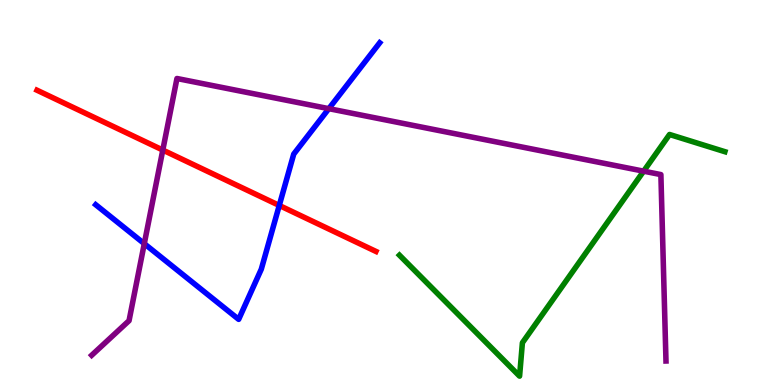[{'lines': ['blue', 'red'], 'intersections': [{'x': 3.6, 'y': 4.66}]}, {'lines': ['green', 'red'], 'intersections': []}, {'lines': ['purple', 'red'], 'intersections': [{'x': 2.1, 'y': 6.1}]}, {'lines': ['blue', 'green'], 'intersections': []}, {'lines': ['blue', 'purple'], 'intersections': [{'x': 1.86, 'y': 3.67}, {'x': 4.24, 'y': 7.18}]}, {'lines': ['green', 'purple'], 'intersections': [{'x': 8.31, 'y': 5.55}]}]